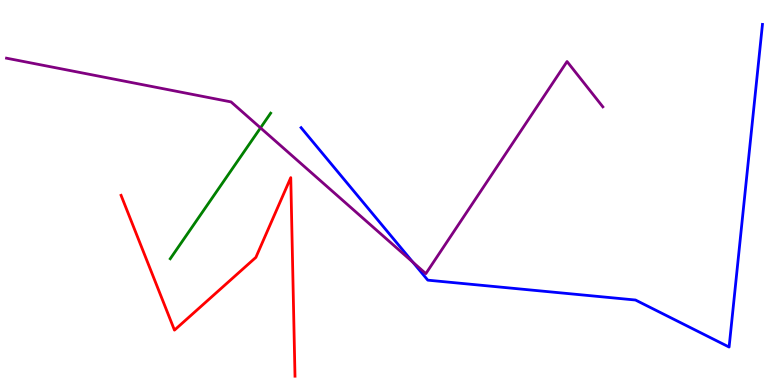[{'lines': ['blue', 'red'], 'intersections': []}, {'lines': ['green', 'red'], 'intersections': []}, {'lines': ['purple', 'red'], 'intersections': []}, {'lines': ['blue', 'green'], 'intersections': []}, {'lines': ['blue', 'purple'], 'intersections': [{'x': 5.33, 'y': 3.19}]}, {'lines': ['green', 'purple'], 'intersections': [{'x': 3.36, 'y': 6.68}]}]